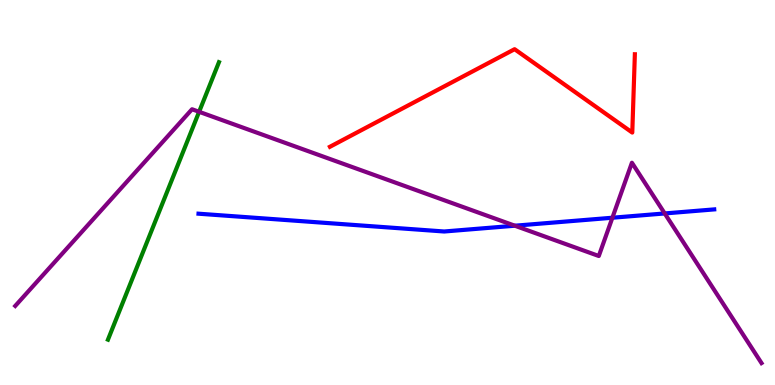[{'lines': ['blue', 'red'], 'intersections': []}, {'lines': ['green', 'red'], 'intersections': []}, {'lines': ['purple', 'red'], 'intersections': []}, {'lines': ['blue', 'green'], 'intersections': []}, {'lines': ['blue', 'purple'], 'intersections': [{'x': 6.64, 'y': 4.14}, {'x': 7.9, 'y': 4.34}, {'x': 8.58, 'y': 4.46}]}, {'lines': ['green', 'purple'], 'intersections': [{'x': 2.57, 'y': 7.1}]}]